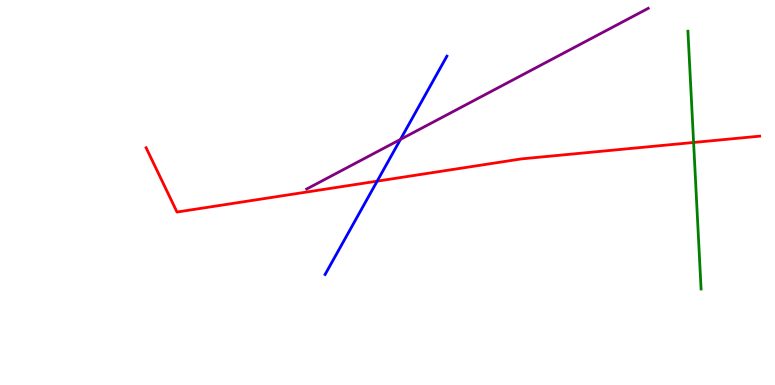[{'lines': ['blue', 'red'], 'intersections': [{'x': 4.87, 'y': 5.29}]}, {'lines': ['green', 'red'], 'intersections': [{'x': 8.95, 'y': 6.3}]}, {'lines': ['purple', 'red'], 'intersections': []}, {'lines': ['blue', 'green'], 'intersections': []}, {'lines': ['blue', 'purple'], 'intersections': [{'x': 5.17, 'y': 6.38}]}, {'lines': ['green', 'purple'], 'intersections': []}]